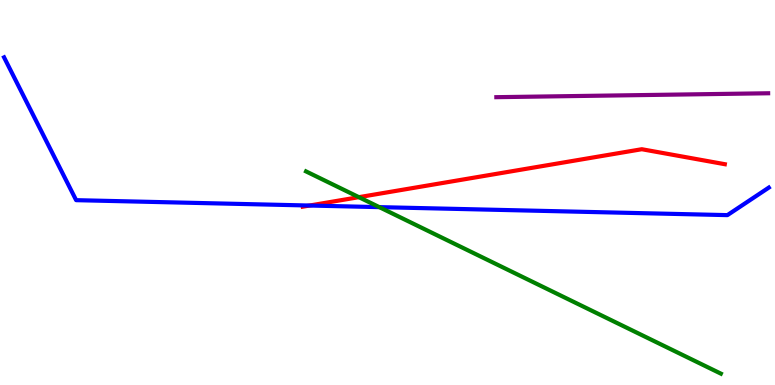[{'lines': ['blue', 'red'], 'intersections': [{'x': 3.99, 'y': 4.66}]}, {'lines': ['green', 'red'], 'intersections': [{'x': 4.63, 'y': 4.88}]}, {'lines': ['purple', 'red'], 'intersections': []}, {'lines': ['blue', 'green'], 'intersections': [{'x': 4.89, 'y': 4.62}]}, {'lines': ['blue', 'purple'], 'intersections': []}, {'lines': ['green', 'purple'], 'intersections': []}]